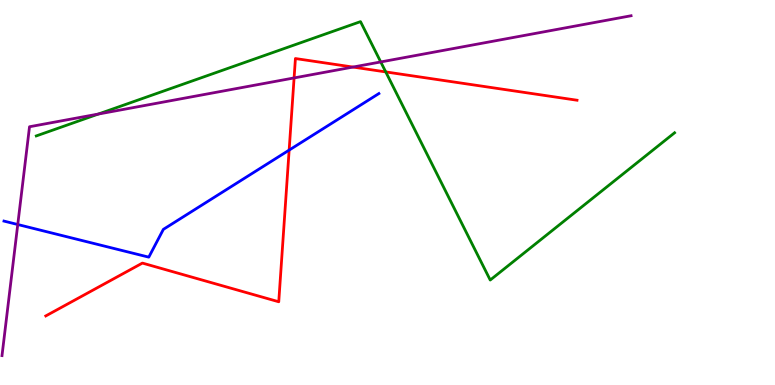[{'lines': ['blue', 'red'], 'intersections': [{'x': 3.73, 'y': 6.1}]}, {'lines': ['green', 'red'], 'intersections': [{'x': 4.98, 'y': 8.13}]}, {'lines': ['purple', 'red'], 'intersections': [{'x': 3.79, 'y': 7.98}, {'x': 4.55, 'y': 8.26}]}, {'lines': ['blue', 'green'], 'intersections': []}, {'lines': ['blue', 'purple'], 'intersections': [{'x': 0.229, 'y': 4.17}]}, {'lines': ['green', 'purple'], 'intersections': [{'x': 1.27, 'y': 7.04}, {'x': 4.91, 'y': 8.39}]}]